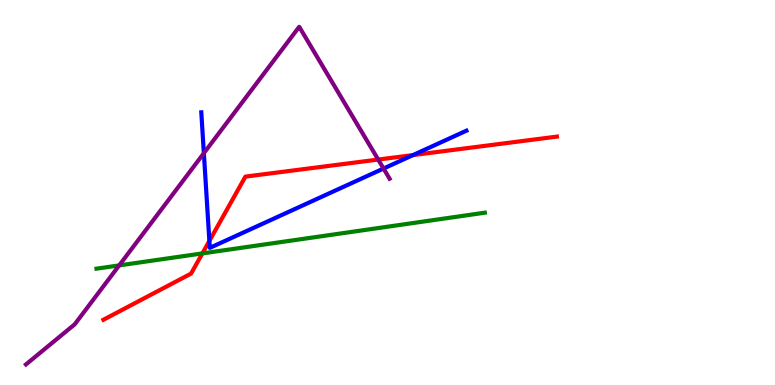[{'lines': ['blue', 'red'], 'intersections': [{'x': 2.7, 'y': 3.74}, {'x': 5.33, 'y': 5.97}]}, {'lines': ['green', 'red'], 'intersections': [{'x': 2.61, 'y': 3.42}]}, {'lines': ['purple', 'red'], 'intersections': [{'x': 4.88, 'y': 5.86}]}, {'lines': ['blue', 'green'], 'intersections': []}, {'lines': ['blue', 'purple'], 'intersections': [{'x': 2.63, 'y': 6.02}, {'x': 4.95, 'y': 5.62}]}, {'lines': ['green', 'purple'], 'intersections': [{'x': 1.54, 'y': 3.11}]}]